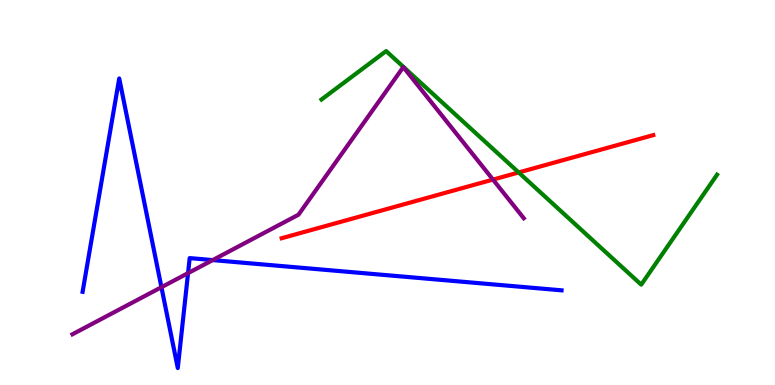[{'lines': ['blue', 'red'], 'intersections': []}, {'lines': ['green', 'red'], 'intersections': [{'x': 6.69, 'y': 5.52}]}, {'lines': ['purple', 'red'], 'intersections': [{'x': 6.36, 'y': 5.34}]}, {'lines': ['blue', 'green'], 'intersections': []}, {'lines': ['blue', 'purple'], 'intersections': [{'x': 2.08, 'y': 2.54}, {'x': 2.43, 'y': 2.91}, {'x': 2.74, 'y': 3.24}]}, {'lines': ['green', 'purple'], 'intersections': []}]